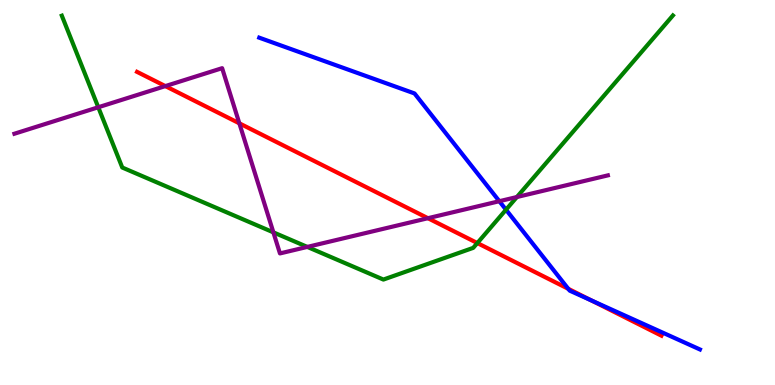[{'lines': ['blue', 'red'], 'intersections': [{'x': 7.33, 'y': 2.5}, {'x': 7.63, 'y': 2.2}]}, {'lines': ['green', 'red'], 'intersections': [{'x': 6.16, 'y': 3.69}]}, {'lines': ['purple', 'red'], 'intersections': [{'x': 2.13, 'y': 7.76}, {'x': 3.09, 'y': 6.8}, {'x': 5.52, 'y': 4.33}]}, {'lines': ['blue', 'green'], 'intersections': [{'x': 6.53, 'y': 4.55}]}, {'lines': ['blue', 'purple'], 'intersections': [{'x': 6.44, 'y': 4.77}]}, {'lines': ['green', 'purple'], 'intersections': [{'x': 1.27, 'y': 7.21}, {'x': 3.53, 'y': 3.96}, {'x': 3.97, 'y': 3.59}, {'x': 6.67, 'y': 4.88}]}]